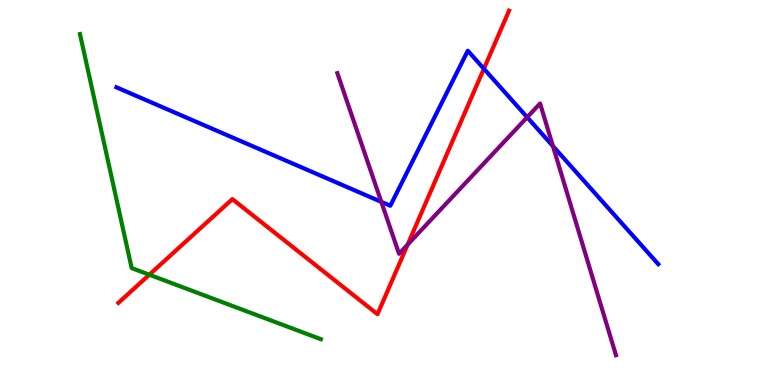[{'lines': ['blue', 'red'], 'intersections': [{'x': 6.24, 'y': 8.21}]}, {'lines': ['green', 'red'], 'intersections': [{'x': 1.93, 'y': 2.86}]}, {'lines': ['purple', 'red'], 'intersections': [{'x': 5.26, 'y': 3.65}]}, {'lines': ['blue', 'green'], 'intersections': []}, {'lines': ['blue', 'purple'], 'intersections': [{'x': 4.92, 'y': 4.76}, {'x': 6.8, 'y': 6.95}, {'x': 7.13, 'y': 6.2}]}, {'lines': ['green', 'purple'], 'intersections': []}]